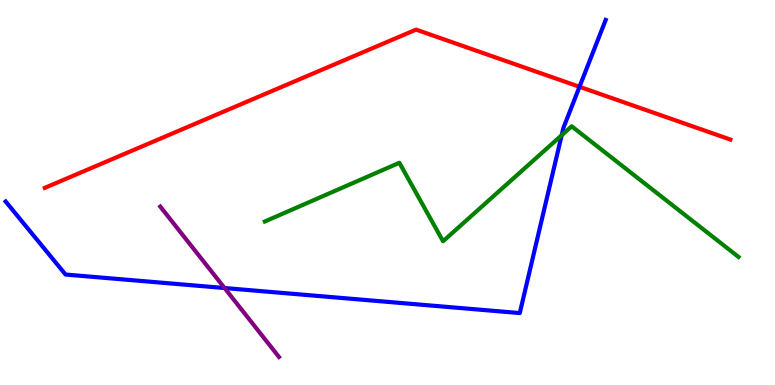[{'lines': ['blue', 'red'], 'intersections': [{'x': 7.48, 'y': 7.75}]}, {'lines': ['green', 'red'], 'intersections': []}, {'lines': ['purple', 'red'], 'intersections': []}, {'lines': ['blue', 'green'], 'intersections': [{'x': 7.25, 'y': 6.49}]}, {'lines': ['blue', 'purple'], 'intersections': [{'x': 2.9, 'y': 2.52}]}, {'lines': ['green', 'purple'], 'intersections': []}]